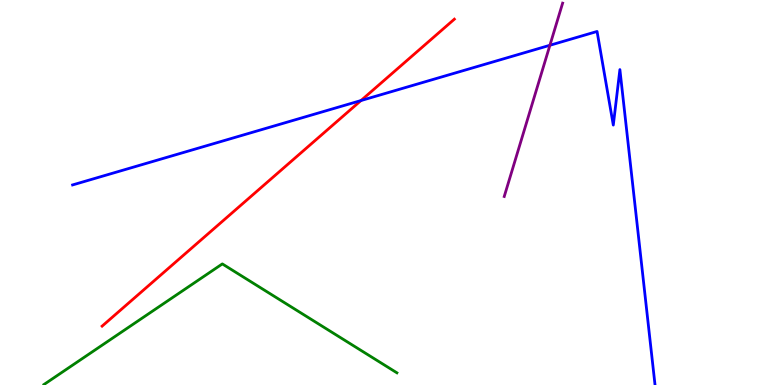[{'lines': ['blue', 'red'], 'intersections': [{'x': 4.66, 'y': 7.39}]}, {'lines': ['green', 'red'], 'intersections': []}, {'lines': ['purple', 'red'], 'intersections': []}, {'lines': ['blue', 'green'], 'intersections': []}, {'lines': ['blue', 'purple'], 'intersections': [{'x': 7.1, 'y': 8.82}]}, {'lines': ['green', 'purple'], 'intersections': []}]